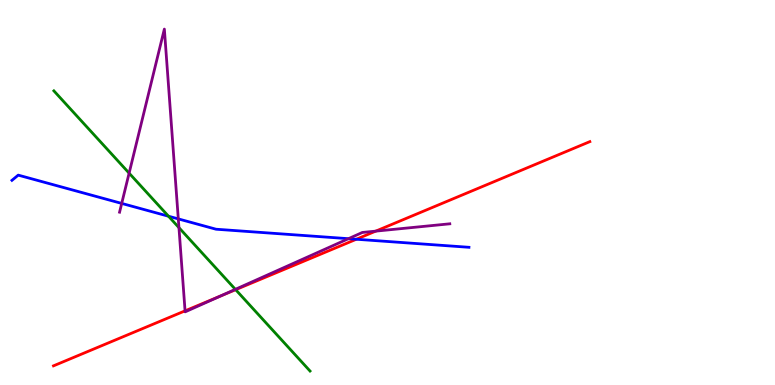[{'lines': ['blue', 'red'], 'intersections': [{'x': 4.6, 'y': 3.79}]}, {'lines': ['green', 'red'], 'intersections': [{'x': 3.04, 'y': 2.48}]}, {'lines': ['purple', 'red'], 'intersections': [{'x': 2.39, 'y': 1.93}, {'x': 2.84, 'y': 2.31}, {'x': 4.85, 'y': 4.0}]}, {'lines': ['blue', 'green'], 'intersections': [{'x': 2.17, 'y': 4.38}]}, {'lines': ['blue', 'purple'], 'intersections': [{'x': 1.57, 'y': 4.72}, {'x': 2.3, 'y': 4.31}, {'x': 4.5, 'y': 3.8}]}, {'lines': ['green', 'purple'], 'intersections': [{'x': 1.67, 'y': 5.5}, {'x': 2.31, 'y': 4.09}, {'x': 3.04, 'y': 2.48}]}]